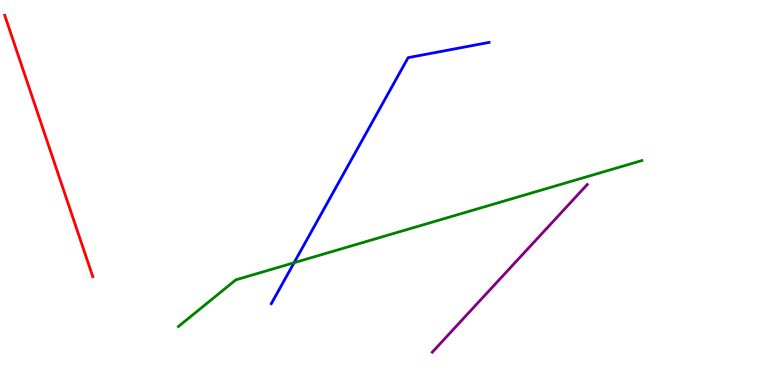[{'lines': ['blue', 'red'], 'intersections': []}, {'lines': ['green', 'red'], 'intersections': []}, {'lines': ['purple', 'red'], 'intersections': []}, {'lines': ['blue', 'green'], 'intersections': [{'x': 3.79, 'y': 3.18}]}, {'lines': ['blue', 'purple'], 'intersections': []}, {'lines': ['green', 'purple'], 'intersections': []}]